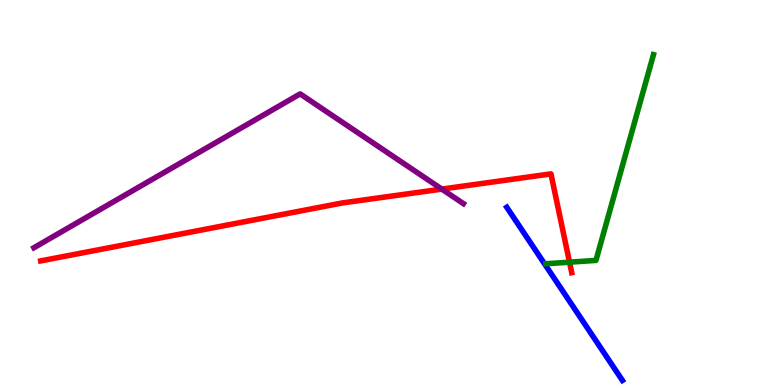[{'lines': ['blue', 'red'], 'intersections': []}, {'lines': ['green', 'red'], 'intersections': [{'x': 7.35, 'y': 3.19}]}, {'lines': ['purple', 'red'], 'intersections': [{'x': 5.7, 'y': 5.09}]}, {'lines': ['blue', 'green'], 'intersections': []}, {'lines': ['blue', 'purple'], 'intersections': []}, {'lines': ['green', 'purple'], 'intersections': []}]